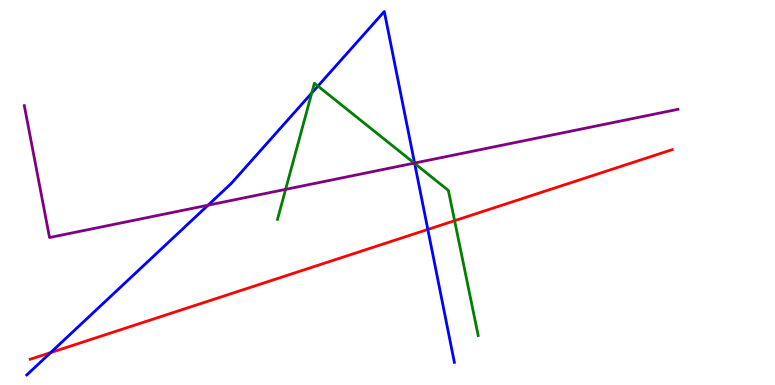[{'lines': ['blue', 'red'], 'intersections': [{'x': 0.654, 'y': 0.842}, {'x': 5.52, 'y': 4.04}]}, {'lines': ['green', 'red'], 'intersections': [{'x': 5.87, 'y': 4.27}]}, {'lines': ['purple', 'red'], 'intersections': []}, {'lines': ['blue', 'green'], 'intersections': [{'x': 4.02, 'y': 7.58}, {'x': 4.1, 'y': 7.76}, {'x': 5.35, 'y': 5.75}]}, {'lines': ['blue', 'purple'], 'intersections': [{'x': 2.68, 'y': 4.67}, {'x': 5.35, 'y': 5.76}]}, {'lines': ['green', 'purple'], 'intersections': [{'x': 3.69, 'y': 5.08}, {'x': 5.35, 'y': 5.76}]}]